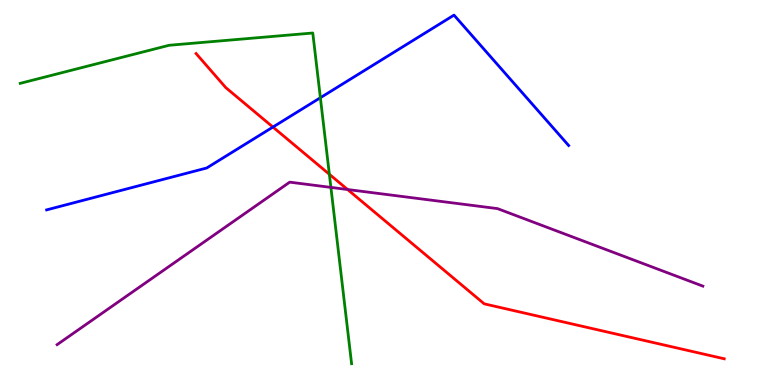[{'lines': ['blue', 'red'], 'intersections': [{'x': 3.52, 'y': 6.7}]}, {'lines': ['green', 'red'], 'intersections': [{'x': 4.25, 'y': 5.47}]}, {'lines': ['purple', 'red'], 'intersections': [{'x': 4.49, 'y': 5.08}]}, {'lines': ['blue', 'green'], 'intersections': [{'x': 4.13, 'y': 7.46}]}, {'lines': ['blue', 'purple'], 'intersections': []}, {'lines': ['green', 'purple'], 'intersections': [{'x': 4.27, 'y': 5.13}]}]